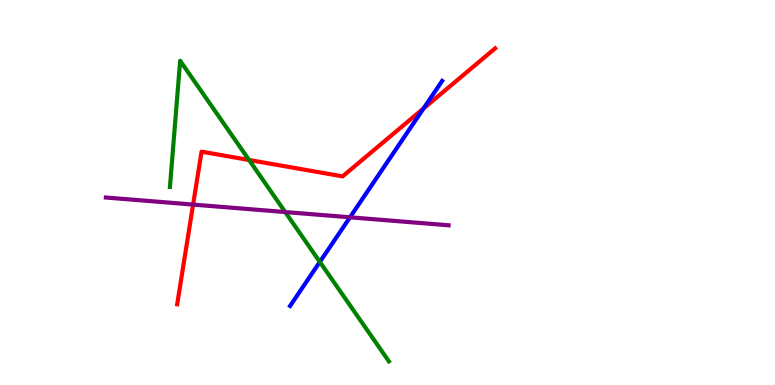[{'lines': ['blue', 'red'], 'intersections': [{'x': 5.47, 'y': 7.18}]}, {'lines': ['green', 'red'], 'intersections': [{'x': 3.21, 'y': 5.84}]}, {'lines': ['purple', 'red'], 'intersections': [{'x': 2.49, 'y': 4.69}]}, {'lines': ['blue', 'green'], 'intersections': [{'x': 4.13, 'y': 3.2}]}, {'lines': ['blue', 'purple'], 'intersections': [{'x': 4.52, 'y': 4.36}]}, {'lines': ['green', 'purple'], 'intersections': [{'x': 3.68, 'y': 4.49}]}]